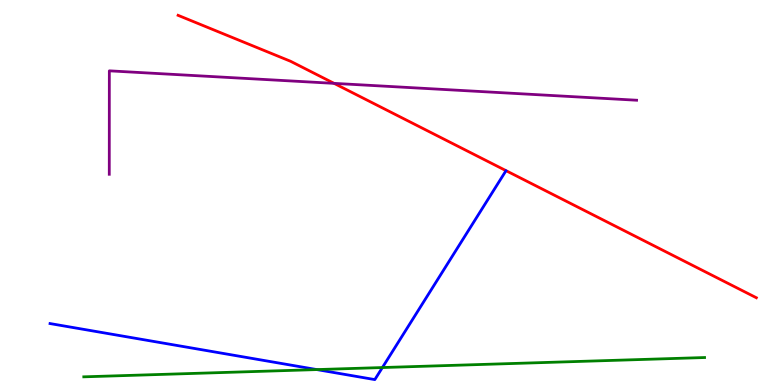[{'lines': ['blue', 'red'], 'intersections': []}, {'lines': ['green', 'red'], 'intersections': []}, {'lines': ['purple', 'red'], 'intersections': [{'x': 4.31, 'y': 7.83}]}, {'lines': ['blue', 'green'], 'intersections': [{'x': 4.09, 'y': 0.4}, {'x': 4.93, 'y': 0.453}]}, {'lines': ['blue', 'purple'], 'intersections': []}, {'lines': ['green', 'purple'], 'intersections': []}]